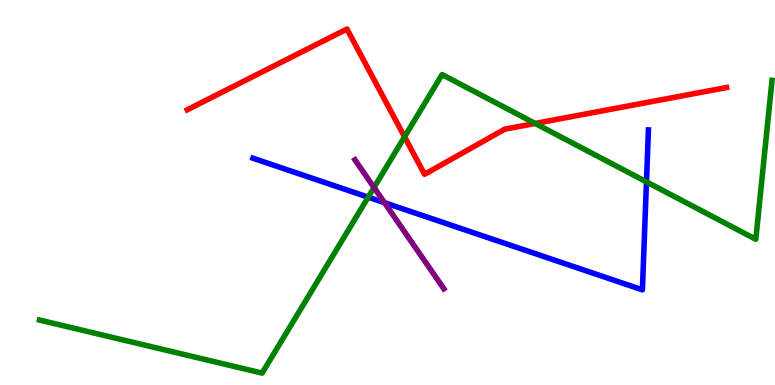[{'lines': ['blue', 'red'], 'intersections': []}, {'lines': ['green', 'red'], 'intersections': [{'x': 5.22, 'y': 6.45}, {'x': 6.91, 'y': 6.79}]}, {'lines': ['purple', 'red'], 'intersections': []}, {'lines': ['blue', 'green'], 'intersections': [{'x': 4.75, 'y': 4.88}, {'x': 8.34, 'y': 5.28}]}, {'lines': ['blue', 'purple'], 'intersections': [{'x': 4.96, 'y': 4.74}]}, {'lines': ['green', 'purple'], 'intersections': [{'x': 4.83, 'y': 5.13}]}]